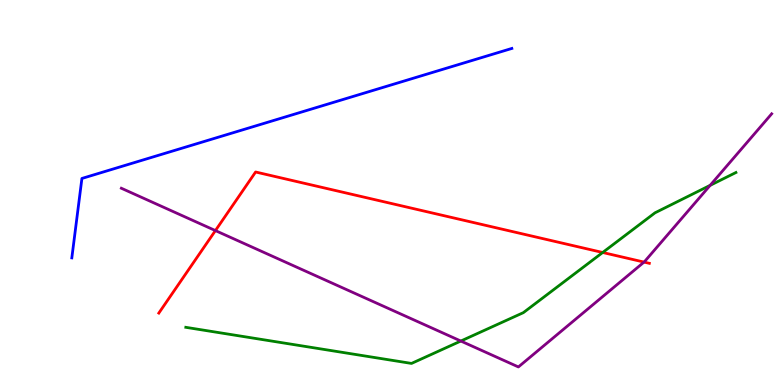[{'lines': ['blue', 'red'], 'intersections': []}, {'lines': ['green', 'red'], 'intersections': [{'x': 7.78, 'y': 3.44}]}, {'lines': ['purple', 'red'], 'intersections': [{'x': 2.78, 'y': 4.01}, {'x': 8.31, 'y': 3.19}]}, {'lines': ['blue', 'green'], 'intersections': []}, {'lines': ['blue', 'purple'], 'intersections': []}, {'lines': ['green', 'purple'], 'intersections': [{'x': 5.95, 'y': 1.14}, {'x': 9.16, 'y': 5.19}]}]